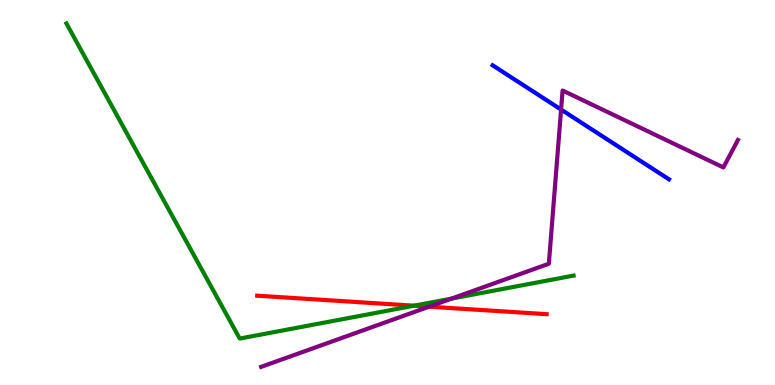[{'lines': ['blue', 'red'], 'intersections': []}, {'lines': ['green', 'red'], 'intersections': [{'x': 5.34, 'y': 2.06}]}, {'lines': ['purple', 'red'], 'intersections': [{'x': 5.54, 'y': 2.03}]}, {'lines': ['blue', 'green'], 'intersections': []}, {'lines': ['blue', 'purple'], 'intersections': [{'x': 7.24, 'y': 7.15}]}, {'lines': ['green', 'purple'], 'intersections': [{'x': 5.83, 'y': 2.24}]}]